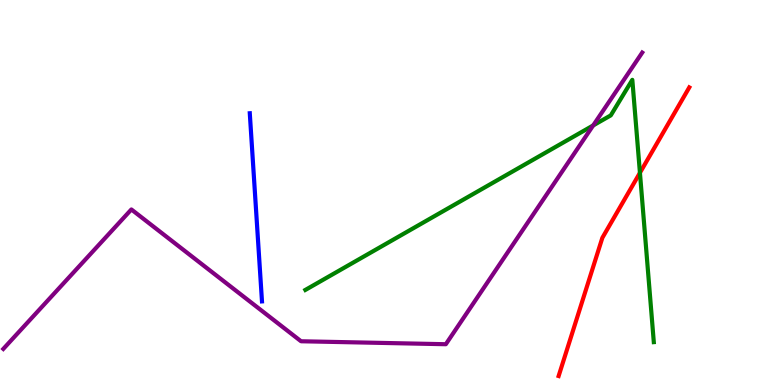[{'lines': ['blue', 'red'], 'intersections': []}, {'lines': ['green', 'red'], 'intersections': [{'x': 8.26, 'y': 5.51}]}, {'lines': ['purple', 'red'], 'intersections': []}, {'lines': ['blue', 'green'], 'intersections': []}, {'lines': ['blue', 'purple'], 'intersections': []}, {'lines': ['green', 'purple'], 'intersections': [{'x': 7.65, 'y': 6.74}]}]